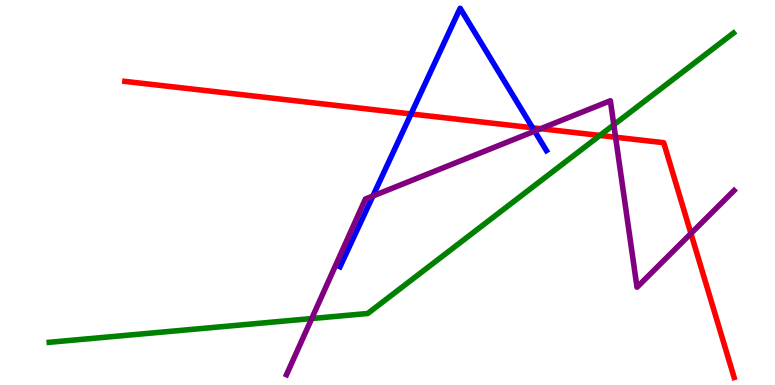[{'lines': ['blue', 'red'], 'intersections': [{'x': 5.3, 'y': 7.04}, {'x': 6.87, 'y': 6.68}]}, {'lines': ['green', 'red'], 'intersections': [{'x': 7.74, 'y': 6.48}]}, {'lines': ['purple', 'red'], 'intersections': [{'x': 6.98, 'y': 6.66}, {'x': 7.94, 'y': 6.44}, {'x': 8.92, 'y': 3.94}]}, {'lines': ['blue', 'green'], 'intersections': []}, {'lines': ['blue', 'purple'], 'intersections': [{'x': 4.81, 'y': 4.91}, {'x': 6.9, 'y': 6.59}]}, {'lines': ['green', 'purple'], 'intersections': [{'x': 4.02, 'y': 1.73}, {'x': 7.92, 'y': 6.76}]}]